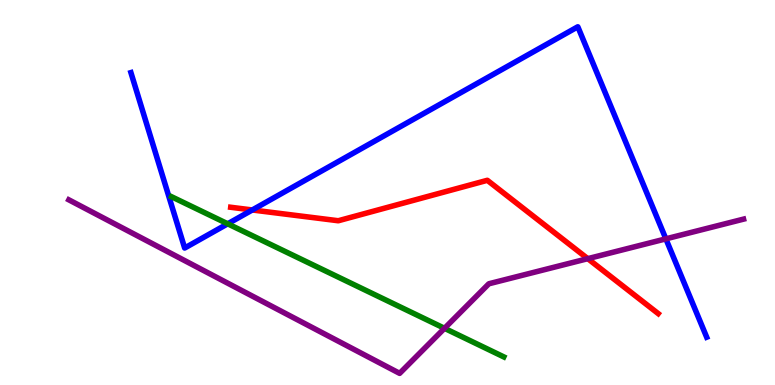[{'lines': ['blue', 'red'], 'intersections': [{'x': 3.26, 'y': 4.55}]}, {'lines': ['green', 'red'], 'intersections': []}, {'lines': ['purple', 'red'], 'intersections': [{'x': 7.58, 'y': 3.28}]}, {'lines': ['blue', 'green'], 'intersections': [{'x': 2.94, 'y': 4.19}]}, {'lines': ['blue', 'purple'], 'intersections': [{'x': 8.59, 'y': 3.8}]}, {'lines': ['green', 'purple'], 'intersections': [{'x': 5.74, 'y': 1.47}]}]